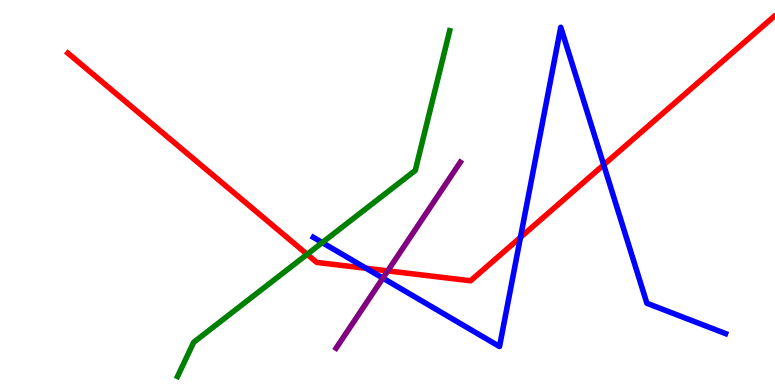[{'lines': ['blue', 'red'], 'intersections': [{'x': 4.72, 'y': 3.03}, {'x': 6.72, 'y': 3.84}, {'x': 7.79, 'y': 5.72}]}, {'lines': ['green', 'red'], 'intersections': [{'x': 3.96, 'y': 3.39}]}, {'lines': ['purple', 'red'], 'intersections': [{'x': 5.0, 'y': 2.96}]}, {'lines': ['blue', 'green'], 'intersections': [{'x': 4.16, 'y': 3.7}]}, {'lines': ['blue', 'purple'], 'intersections': [{'x': 4.94, 'y': 2.78}]}, {'lines': ['green', 'purple'], 'intersections': []}]